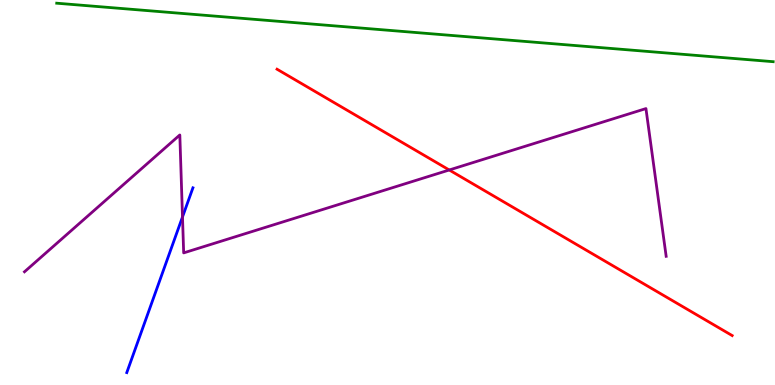[{'lines': ['blue', 'red'], 'intersections': []}, {'lines': ['green', 'red'], 'intersections': []}, {'lines': ['purple', 'red'], 'intersections': [{'x': 5.8, 'y': 5.58}]}, {'lines': ['blue', 'green'], 'intersections': []}, {'lines': ['blue', 'purple'], 'intersections': [{'x': 2.35, 'y': 4.36}]}, {'lines': ['green', 'purple'], 'intersections': []}]